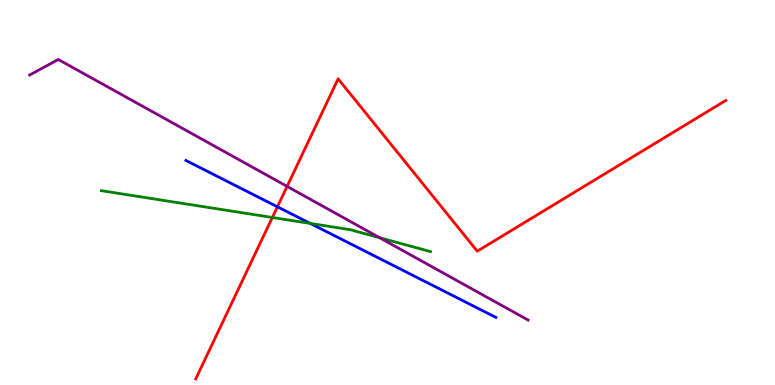[{'lines': ['blue', 'red'], 'intersections': [{'x': 3.58, 'y': 4.63}]}, {'lines': ['green', 'red'], 'intersections': [{'x': 3.51, 'y': 4.35}]}, {'lines': ['purple', 'red'], 'intersections': [{'x': 3.7, 'y': 5.16}]}, {'lines': ['blue', 'green'], 'intersections': [{'x': 4.0, 'y': 4.2}]}, {'lines': ['blue', 'purple'], 'intersections': []}, {'lines': ['green', 'purple'], 'intersections': [{'x': 4.9, 'y': 3.83}]}]